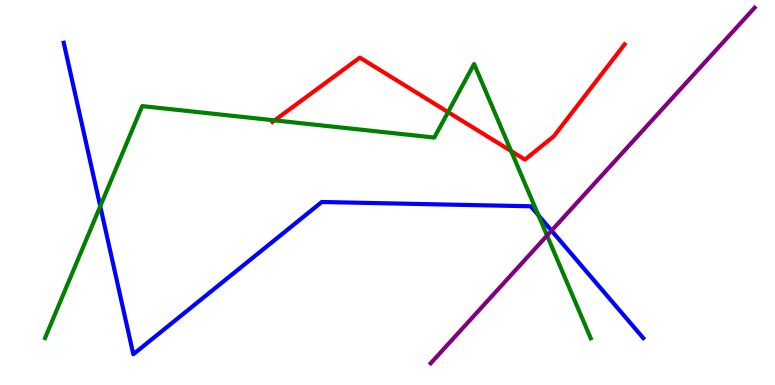[{'lines': ['blue', 'red'], 'intersections': []}, {'lines': ['green', 'red'], 'intersections': [{'x': 3.54, 'y': 6.87}, {'x': 5.78, 'y': 7.09}, {'x': 6.6, 'y': 6.08}]}, {'lines': ['purple', 'red'], 'intersections': []}, {'lines': ['blue', 'green'], 'intersections': [{'x': 1.29, 'y': 4.64}, {'x': 6.95, 'y': 4.41}]}, {'lines': ['blue', 'purple'], 'intersections': [{'x': 7.12, 'y': 4.01}]}, {'lines': ['green', 'purple'], 'intersections': [{'x': 7.06, 'y': 3.88}]}]